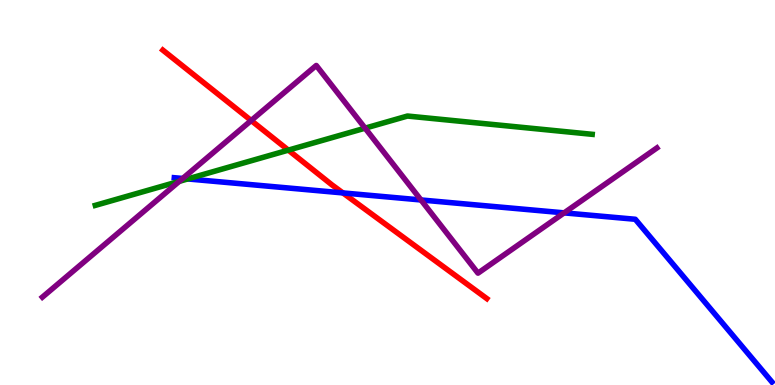[{'lines': ['blue', 'red'], 'intersections': [{'x': 4.42, 'y': 4.99}]}, {'lines': ['green', 'red'], 'intersections': [{'x': 3.72, 'y': 6.1}]}, {'lines': ['purple', 'red'], 'intersections': [{'x': 3.24, 'y': 6.87}]}, {'lines': ['blue', 'green'], 'intersections': [{'x': 2.42, 'y': 5.35}]}, {'lines': ['blue', 'purple'], 'intersections': [{'x': 2.36, 'y': 5.36}, {'x': 5.43, 'y': 4.81}, {'x': 7.28, 'y': 4.47}]}, {'lines': ['green', 'purple'], 'intersections': [{'x': 2.31, 'y': 5.29}, {'x': 4.71, 'y': 6.67}]}]